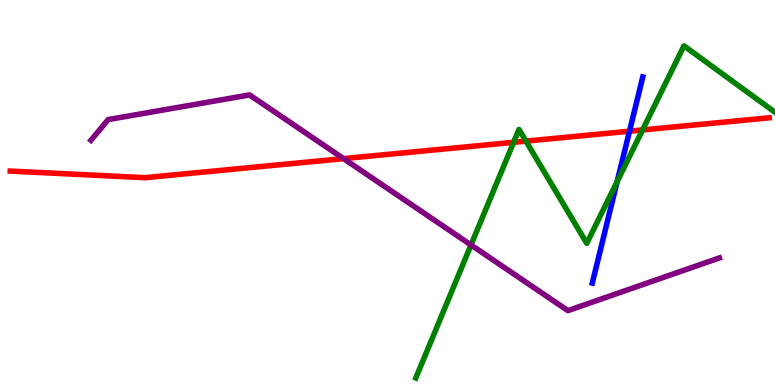[{'lines': ['blue', 'red'], 'intersections': [{'x': 8.12, 'y': 6.59}]}, {'lines': ['green', 'red'], 'intersections': [{'x': 6.63, 'y': 6.3}, {'x': 6.79, 'y': 6.33}, {'x': 8.29, 'y': 6.62}]}, {'lines': ['purple', 'red'], 'intersections': [{'x': 4.43, 'y': 5.88}]}, {'lines': ['blue', 'green'], 'intersections': [{'x': 7.96, 'y': 5.28}]}, {'lines': ['blue', 'purple'], 'intersections': []}, {'lines': ['green', 'purple'], 'intersections': [{'x': 6.08, 'y': 3.64}]}]